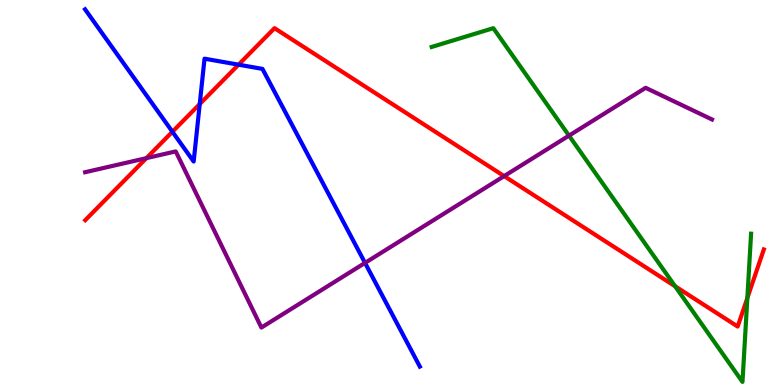[{'lines': ['blue', 'red'], 'intersections': [{'x': 2.22, 'y': 6.58}, {'x': 2.58, 'y': 7.3}, {'x': 3.08, 'y': 8.32}]}, {'lines': ['green', 'red'], 'intersections': [{'x': 8.71, 'y': 2.57}, {'x': 9.64, 'y': 2.26}]}, {'lines': ['purple', 'red'], 'intersections': [{'x': 1.89, 'y': 5.89}, {'x': 6.51, 'y': 5.43}]}, {'lines': ['blue', 'green'], 'intersections': []}, {'lines': ['blue', 'purple'], 'intersections': [{'x': 4.71, 'y': 3.17}]}, {'lines': ['green', 'purple'], 'intersections': [{'x': 7.34, 'y': 6.48}]}]